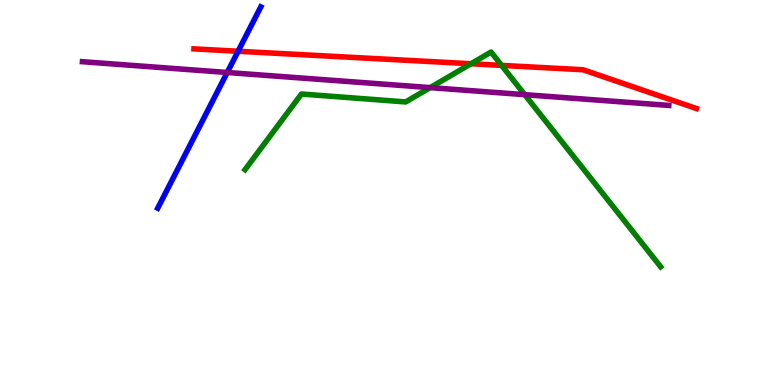[{'lines': ['blue', 'red'], 'intersections': [{'x': 3.07, 'y': 8.67}]}, {'lines': ['green', 'red'], 'intersections': [{'x': 6.08, 'y': 8.34}, {'x': 6.47, 'y': 8.3}]}, {'lines': ['purple', 'red'], 'intersections': []}, {'lines': ['blue', 'green'], 'intersections': []}, {'lines': ['blue', 'purple'], 'intersections': [{'x': 2.93, 'y': 8.12}]}, {'lines': ['green', 'purple'], 'intersections': [{'x': 5.55, 'y': 7.72}, {'x': 6.77, 'y': 7.54}]}]